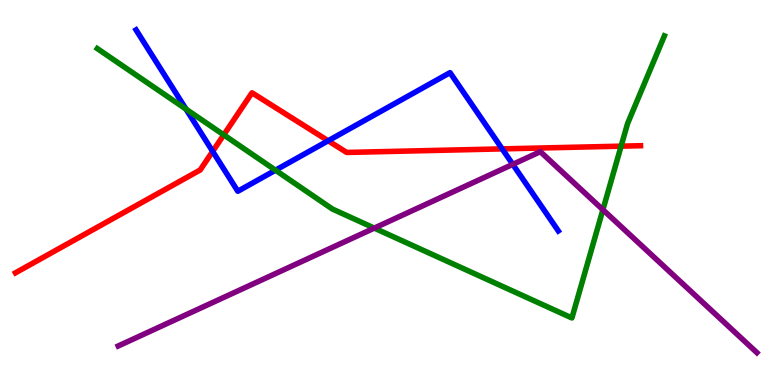[{'lines': ['blue', 'red'], 'intersections': [{'x': 2.74, 'y': 6.07}, {'x': 4.23, 'y': 6.34}, {'x': 6.48, 'y': 6.13}]}, {'lines': ['green', 'red'], 'intersections': [{'x': 2.89, 'y': 6.5}, {'x': 8.01, 'y': 6.2}]}, {'lines': ['purple', 'red'], 'intersections': []}, {'lines': ['blue', 'green'], 'intersections': [{'x': 2.4, 'y': 7.17}, {'x': 3.55, 'y': 5.58}]}, {'lines': ['blue', 'purple'], 'intersections': [{'x': 6.62, 'y': 5.73}]}, {'lines': ['green', 'purple'], 'intersections': [{'x': 4.83, 'y': 4.08}, {'x': 7.78, 'y': 4.55}]}]